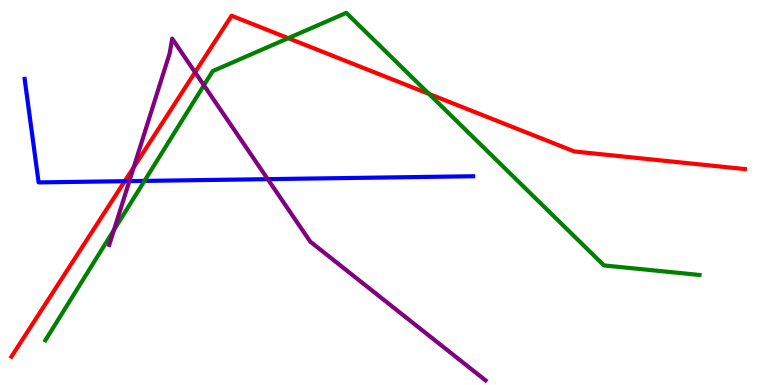[{'lines': ['blue', 'red'], 'intersections': [{'x': 1.61, 'y': 5.29}]}, {'lines': ['green', 'red'], 'intersections': [{'x': 3.72, 'y': 9.01}, {'x': 5.54, 'y': 7.56}]}, {'lines': ['purple', 'red'], 'intersections': [{'x': 1.73, 'y': 5.65}, {'x': 2.52, 'y': 8.12}]}, {'lines': ['blue', 'green'], 'intersections': [{'x': 1.86, 'y': 5.3}]}, {'lines': ['blue', 'purple'], 'intersections': [{'x': 1.67, 'y': 5.3}, {'x': 3.45, 'y': 5.35}]}, {'lines': ['green', 'purple'], 'intersections': [{'x': 1.47, 'y': 4.03}, {'x': 2.63, 'y': 7.78}]}]